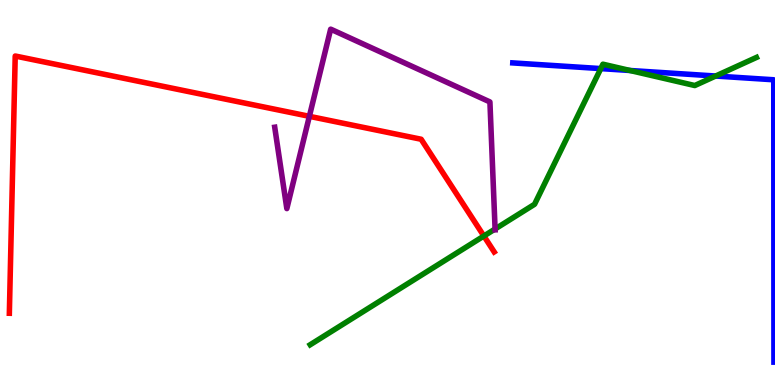[{'lines': ['blue', 'red'], 'intersections': []}, {'lines': ['green', 'red'], 'intersections': [{'x': 6.24, 'y': 3.87}]}, {'lines': ['purple', 'red'], 'intersections': [{'x': 3.99, 'y': 6.98}]}, {'lines': ['blue', 'green'], 'intersections': [{'x': 7.75, 'y': 8.22}, {'x': 8.13, 'y': 8.17}, {'x': 9.23, 'y': 8.03}]}, {'lines': ['blue', 'purple'], 'intersections': []}, {'lines': ['green', 'purple'], 'intersections': [{'x': 6.39, 'y': 4.05}]}]